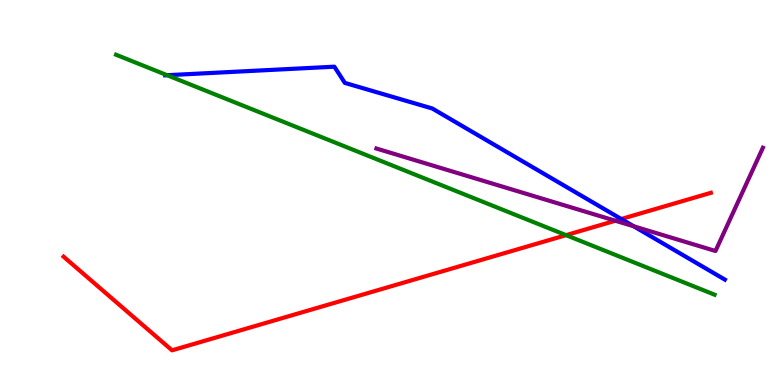[{'lines': ['blue', 'red'], 'intersections': [{'x': 8.02, 'y': 4.31}]}, {'lines': ['green', 'red'], 'intersections': [{'x': 7.3, 'y': 3.89}]}, {'lines': ['purple', 'red'], 'intersections': [{'x': 7.94, 'y': 4.27}]}, {'lines': ['blue', 'green'], 'intersections': [{'x': 2.16, 'y': 8.05}]}, {'lines': ['blue', 'purple'], 'intersections': [{'x': 8.18, 'y': 4.12}]}, {'lines': ['green', 'purple'], 'intersections': []}]